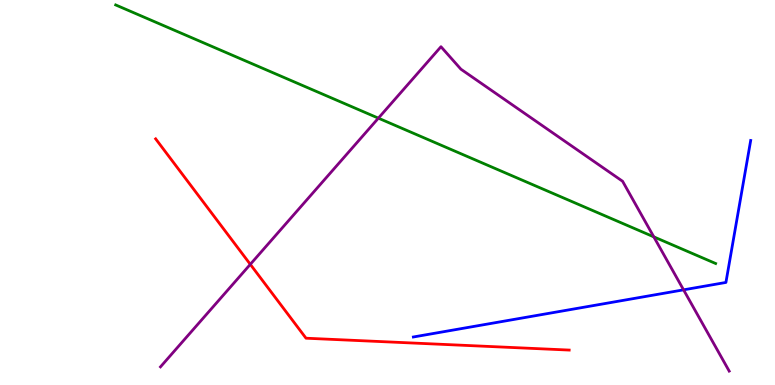[{'lines': ['blue', 'red'], 'intersections': []}, {'lines': ['green', 'red'], 'intersections': []}, {'lines': ['purple', 'red'], 'intersections': [{'x': 3.23, 'y': 3.13}]}, {'lines': ['blue', 'green'], 'intersections': []}, {'lines': ['blue', 'purple'], 'intersections': [{'x': 8.82, 'y': 2.47}]}, {'lines': ['green', 'purple'], 'intersections': [{'x': 4.88, 'y': 6.93}, {'x': 8.44, 'y': 3.85}]}]